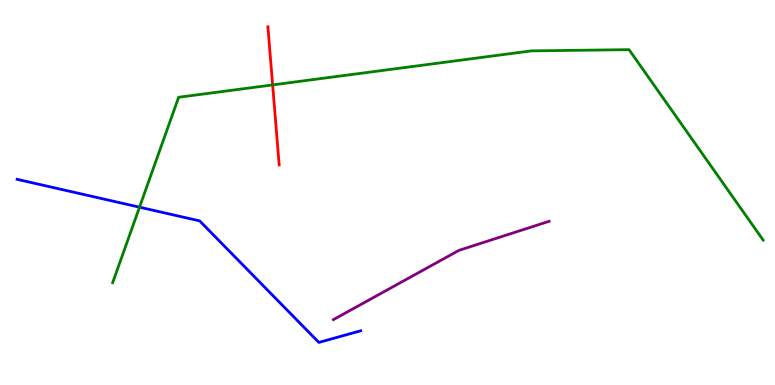[{'lines': ['blue', 'red'], 'intersections': []}, {'lines': ['green', 'red'], 'intersections': [{'x': 3.52, 'y': 7.79}]}, {'lines': ['purple', 'red'], 'intersections': []}, {'lines': ['blue', 'green'], 'intersections': [{'x': 1.8, 'y': 4.62}]}, {'lines': ['blue', 'purple'], 'intersections': []}, {'lines': ['green', 'purple'], 'intersections': []}]